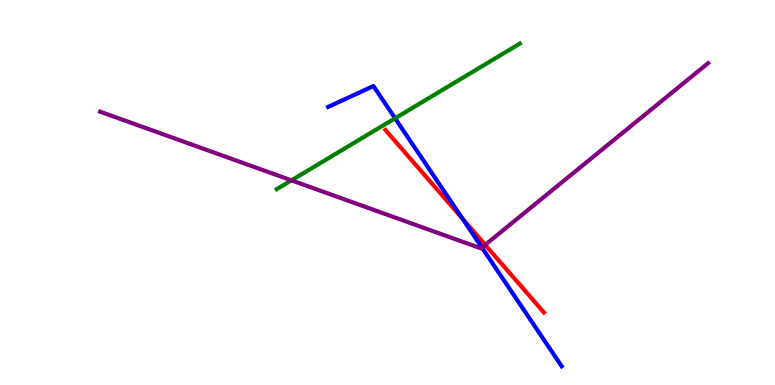[{'lines': ['blue', 'red'], 'intersections': [{'x': 5.97, 'y': 4.31}]}, {'lines': ['green', 'red'], 'intersections': []}, {'lines': ['purple', 'red'], 'intersections': [{'x': 6.26, 'y': 3.64}]}, {'lines': ['blue', 'green'], 'intersections': [{'x': 5.1, 'y': 6.93}]}, {'lines': ['blue', 'purple'], 'intersections': [{'x': 6.22, 'y': 3.57}]}, {'lines': ['green', 'purple'], 'intersections': [{'x': 3.76, 'y': 5.32}]}]